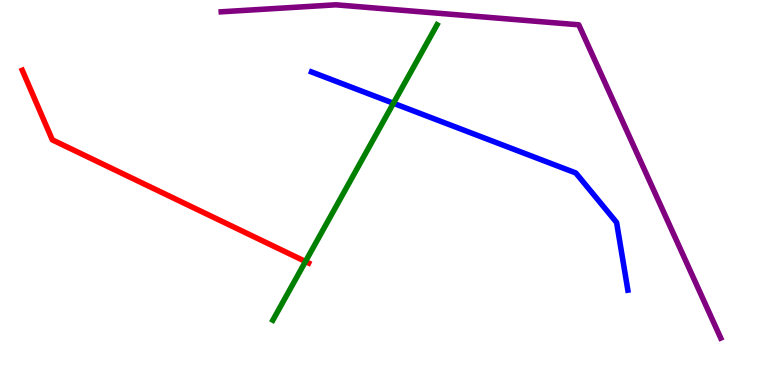[{'lines': ['blue', 'red'], 'intersections': []}, {'lines': ['green', 'red'], 'intersections': [{'x': 3.94, 'y': 3.21}]}, {'lines': ['purple', 'red'], 'intersections': []}, {'lines': ['blue', 'green'], 'intersections': [{'x': 5.08, 'y': 7.32}]}, {'lines': ['blue', 'purple'], 'intersections': []}, {'lines': ['green', 'purple'], 'intersections': []}]